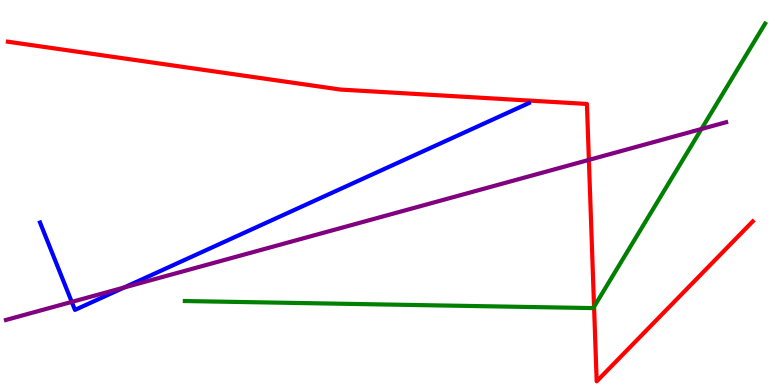[{'lines': ['blue', 'red'], 'intersections': []}, {'lines': ['green', 'red'], 'intersections': [{'x': 7.67, 'y': 2.03}]}, {'lines': ['purple', 'red'], 'intersections': [{'x': 7.6, 'y': 5.85}]}, {'lines': ['blue', 'green'], 'intersections': []}, {'lines': ['blue', 'purple'], 'intersections': [{'x': 0.926, 'y': 2.16}, {'x': 1.6, 'y': 2.53}]}, {'lines': ['green', 'purple'], 'intersections': [{'x': 9.05, 'y': 6.65}]}]